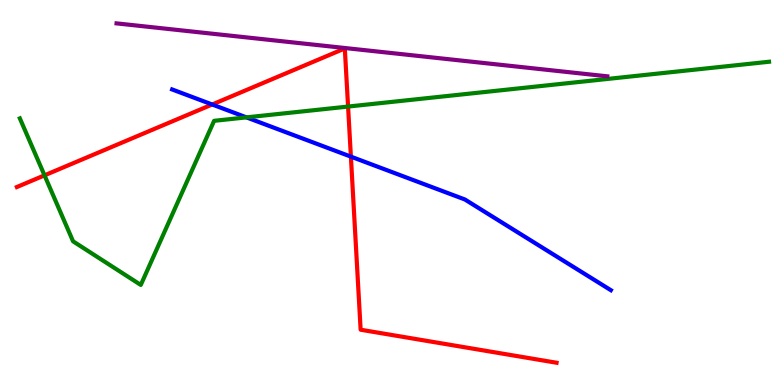[{'lines': ['blue', 'red'], 'intersections': [{'x': 2.74, 'y': 7.29}, {'x': 4.53, 'y': 5.93}]}, {'lines': ['green', 'red'], 'intersections': [{'x': 0.574, 'y': 5.45}, {'x': 4.49, 'y': 7.23}]}, {'lines': ['purple', 'red'], 'intersections': []}, {'lines': ['blue', 'green'], 'intersections': [{'x': 3.18, 'y': 6.95}]}, {'lines': ['blue', 'purple'], 'intersections': []}, {'lines': ['green', 'purple'], 'intersections': []}]